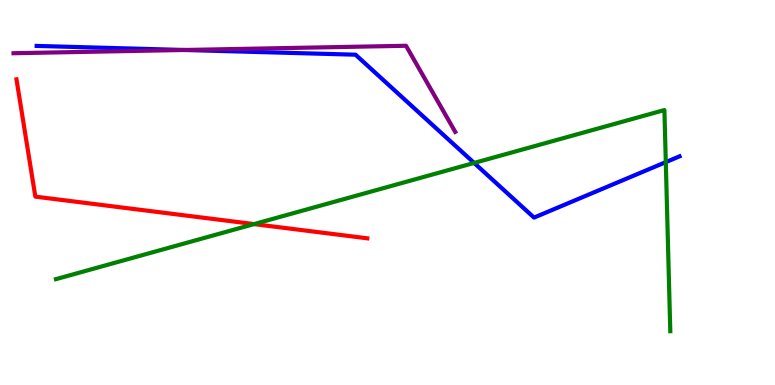[{'lines': ['blue', 'red'], 'intersections': []}, {'lines': ['green', 'red'], 'intersections': [{'x': 3.28, 'y': 4.18}]}, {'lines': ['purple', 'red'], 'intersections': []}, {'lines': ['blue', 'green'], 'intersections': [{'x': 6.12, 'y': 5.77}, {'x': 8.59, 'y': 5.79}]}, {'lines': ['blue', 'purple'], 'intersections': [{'x': 2.38, 'y': 8.7}]}, {'lines': ['green', 'purple'], 'intersections': []}]